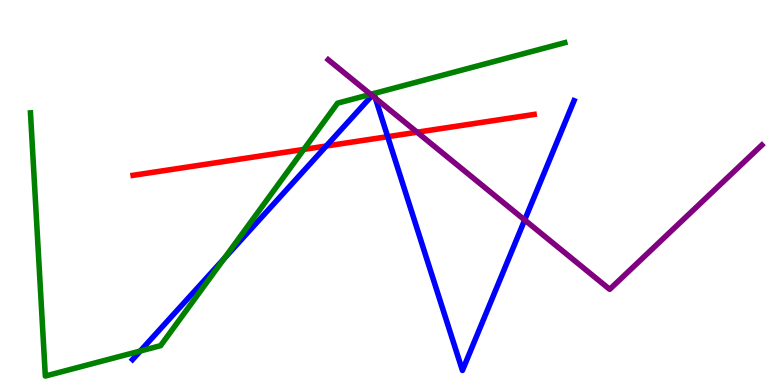[{'lines': ['blue', 'red'], 'intersections': [{'x': 4.21, 'y': 6.21}, {'x': 5.0, 'y': 6.45}]}, {'lines': ['green', 'red'], 'intersections': [{'x': 3.92, 'y': 6.12}]}, {'lines': ['purple', 'red'], 'intersections': [{'x': 5.38, 'y': 6.57}]}, {'lines': ['blue', 'green'], 'intersections': [{'x': 1.81, 'y': 0.883}, {'x': 2.89, 'y': 3.28}, {'x': 4.82, 'y': 7.57}, {'x': 4.82, 'y': 7.57}]}, {'lines': ['blue', 'purple'], 'intersections': [{'x': 4.8, 'y': 7.52}, {'x': 4.84, 'y': 7.45}, {'x': 6.77, 'y': 4.29}]}, {'lines': ['green', 'purple'], 'intersections': [{'x': 4.78, 'y': 7.55}]}]